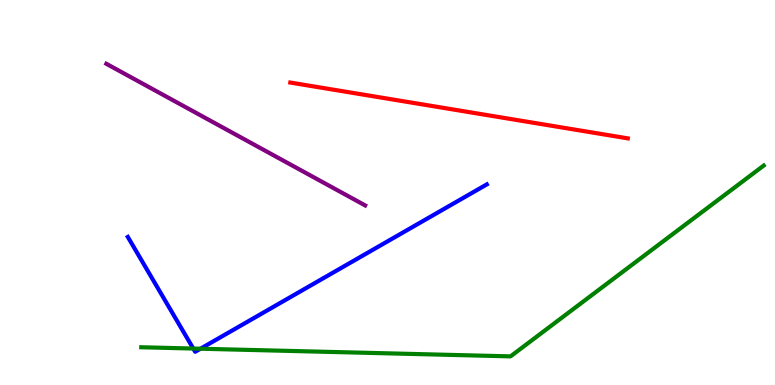[{'lines': ['blue', 'red'], 'intersections': []}, {'lines': ['green', 'red'], 'intersections': []}, {'lines': ['purple', 'red'], 'intersections': []}, {'lines': ['blue', 'green'], 'intersections': [{'x': 2.49, 'y': 0.947}, {'x': 2.59, 'y': 0.942}]}, {'lines': ['blue', 'purple'], 'intersections': []}, {'lines': ['green', 'purple'], 'intersections': []}]